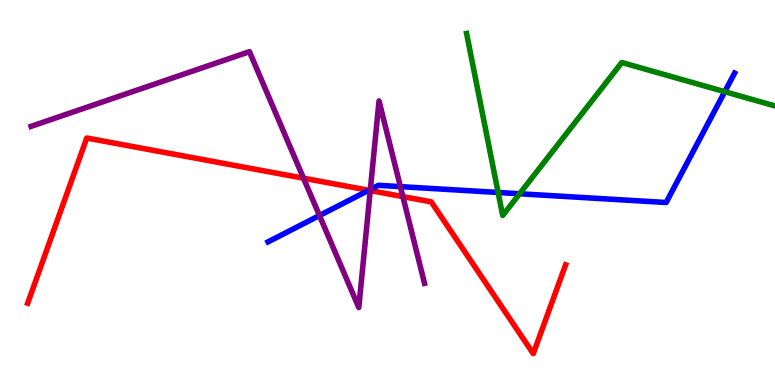[{'lines': ['blue', 'red'], 'intersections': [{'x': 4.76, 'y': 5.06}]}, {'lines': ['green', 'red'], 'intersections': []}, {'lines': ['purple', 'red'], 'intersections': [{'x': 3.92, 'y': 5.37}, {'x': 4.78, 'y': 5.05}, {'x': 5.2, 'y': 4.89}]}, {'lines': ['blue', 'green'], 'intersections': [{'x': 6.43, 'y': 5.0}, {'x': 6.7, 'y': 4.97}, {'x': 9.35, 'y': 7.62}]}, {'lines': ['blue', 'purple'], 'intersections': [{'x': 4.12, 'y': 4.4}, {'x': 4.78, 'y': 5.08}, {'x': 5.17, 'y': 5.15}]}, {'lines': ['green', 'purple'], 'intersections': []}]